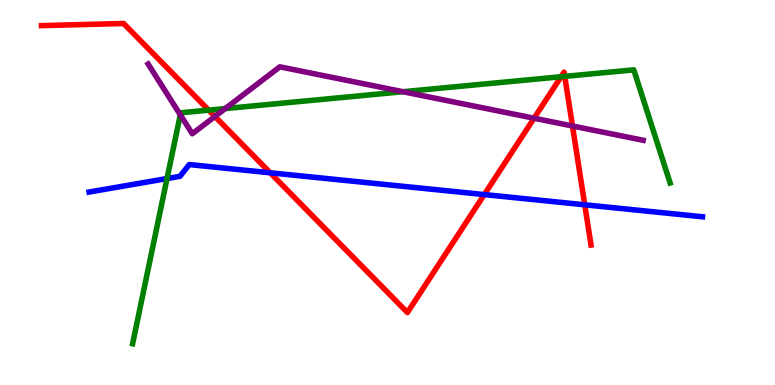[{'lines': ['blue', 'red'], 'intersections': [{'x': 3.49, 'y': 5.51}, {'x': 6.25, 'y': 4.95}, {'x': 7.55, 'y': 4.68}]}, {'lines': ['green', 'red'], 'intersections': [{'x': 2.69, 'y': 7.14}, {'x': 7.24, 'y': 8.01}, {'x': 7.29, 'y': 8.02}]}, {'lines': ['purple', 'red'], 'intersections': [{'x': 2.77, 'y': 6.97}, {'x': 6.89, 'y': 6.93}, {'x': 7.39, 'y': 6.73}]}, {'lines': ['blue', 'green'], 'intersections': [{'x': 2.16, 'y': 5.36}]}, {'lines': ['blue', 'purple'], 'intersections': []}, {'lines': ['green', 'purple'], 'intersections': [{'x': 2.33, 'y': 7.02}, {'x': 2.91, 'y': 7.18}, {'x': 5.2, 'y': 7.62}]}]